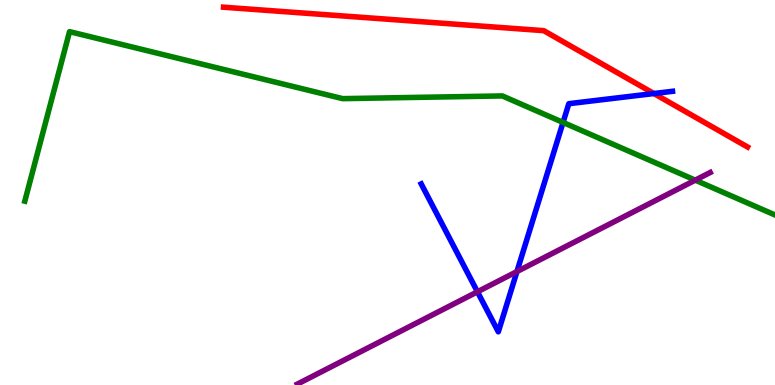[{'lines': ['blue', 'red'], 'intersections': [{'x': 8.44, 'y': 7.57}]}, {'lines': ['green', 'red'], 'intersections': []}, {'lines': ['purple', 'red'], 'intersections': []}, {'lines': ['blue', 'green'], 'intersections': [{'x': 7.27, 'y': 6.82}]}, {'lines': ['blue', 'purple'], 'intersections': [{'x': 6.16, 'y': 2.42}, {'x': 6.67, 'y': 2.95}]}, {'lines': ['green', 'purple'], 'intersections': [{'x': 8.97, 'y': 5.32}]}]